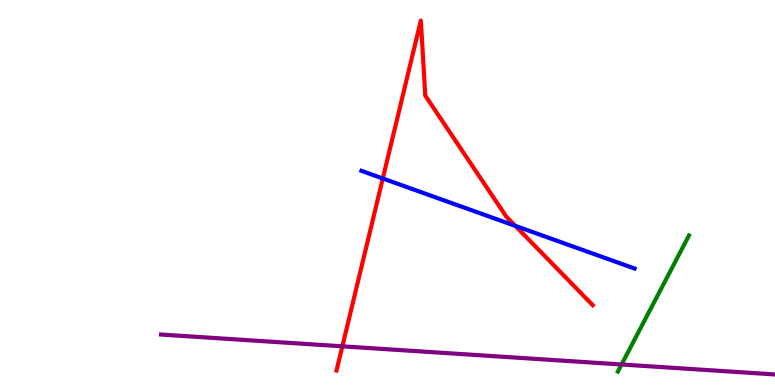[{'lines': ['blue', 'red'], 'intersections': [{'x': 4.94, 'y': 5.36}, {'x': 6.65, 'y': 4.13}]}, {'lines': ['green', 'red'], 'intersections': []}, {'lines': ['purple', 'red'], 'intersections': [{'x': 4.42, 'y': 1.0}]}, {'lines': ['blue', 'green'], 'intersections': []}, {'lines': ['blue', 'purple'], 'intersections': []}, {'lines': ['green', 'purple'], 'intersections': [{'x': 8.02, 'y': 0.533}]}]